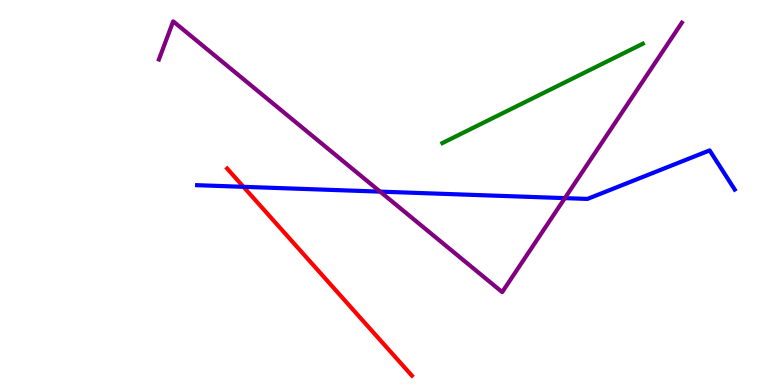[{'lines': ['blue', 'red'], 'intersections': [{'x': 3.14, 'y': 5.15}]}, {'lines': ['green', 'red'], 'intersections': []}, {'lines': ['purple', 'red'], 'intersections': []}, {'lines': ['blue', 'green'], 'intersections': []}, {'lines': ['blue', 'purple'], 'intersections': [{'x': 4.9, 'y': 5.02}, {'x': 7.29, 'y': 4.85}]}, {'lines': ['green', 'purple'], 'intersections': []}]